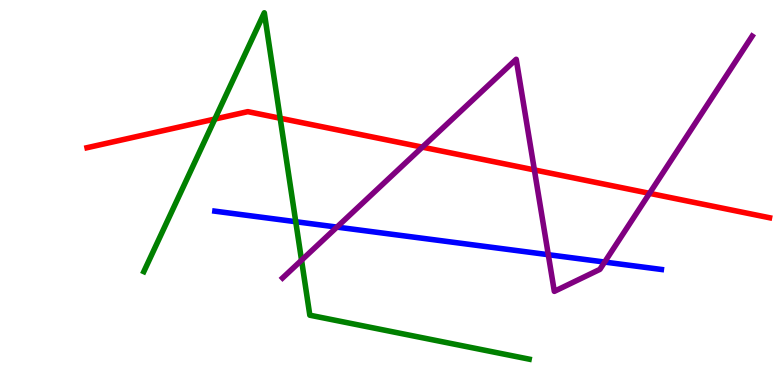[{'lines': ['blue', 'red'], 'intersections': []}, {'lines': ['green', 'red'], 'intersections': [{'x': 2.77, 'y': 6.91}, {'x': 3.62, 'y': 6.93}]}, {'lines': ['purple', 'red'], 'intersections': [{'x': 5.45, 'y': 6.18}, {'x': 6.9, 'y': 5.59}, {'x': 8.38, 'y': 4.98}]}, {'lines': ['blue', 'green'], 'intersections': [{'x': 3.82, 'y': 4.24}]}, {'lines': ['blue', 'purple'], 'intersections': [{'x': 4.35, 'y': 4.1}, {'x': 7.07, 'y': 3.38}, {'x': 7.8, 'y': 3.19}]}, {'lines': ['green', 'purple'], 'intersections': [{'x': 3.89, 'y': 3.24}]}]